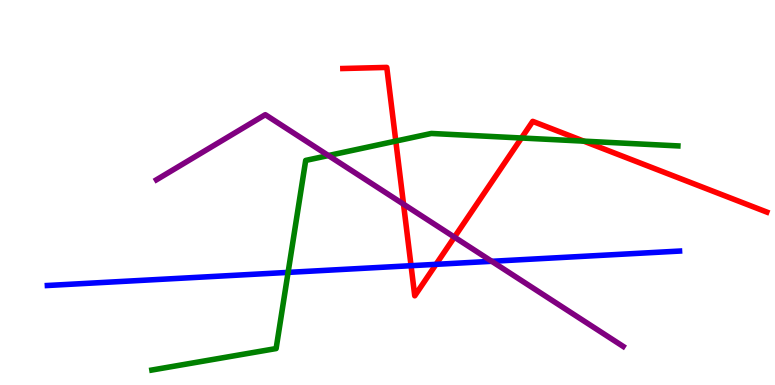[{'lines': ['blue', 'red'], 'intersections': [{'x': 5.3, 'y': 3.1}, {'x': 5.63, 'y': 3.13}]}, {'lines': ['green', 'red'], 'intersections': [{'x': 5.11, 'y': 6.34}, {'x': 6.73, 'y': 6.42}, {'x': 7.53, 'y': 6.33}]}, {'lines': ['purple', 'red'], 'intersections': [{'x': 5.21, 'y': 4.7}, {'x': 5.86, 'y': 3.84}]}, {'lines': ['blue', 'green'], 'intersections': [{'x': 3.72, 'y': 2.92}]}, {'lines': ['blue', 'purple'], 'intersections': [{'x': 6.35, 'y': 3.21}]}, {'lines': ['green', 'purple'], 'intersections': [{'x': 4.24, 'y': 5.96}]}]